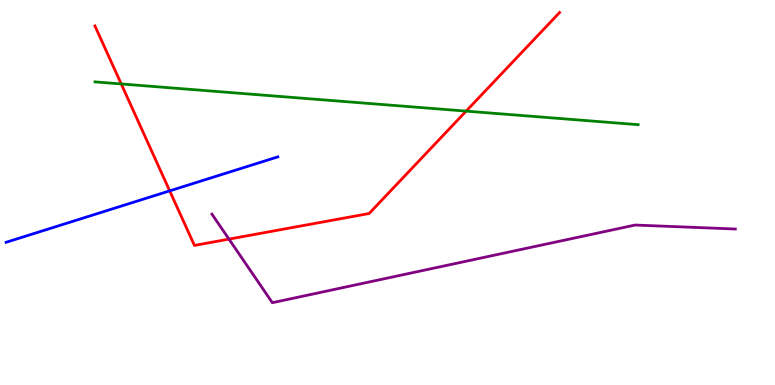[{'lines': ['blue', 'red'], 'intersections': [{'x': 2.19, 'y': 5.04}]}, {'lines': ['green', 'red'], 'intersections': [{'x': 1.56, 'y': 7.82}, {'x': 6.01, 'y': 7.11}]}, {'lines': ['purple', 'red'], 'intersections': [{'x': 2.95, 'y': 3.79}]}, {'lines': ['blue', 'green'], 'intersections': []}, {'lines': ['blue', 'purple'], 'intersections': []}, {'lines': ['green', 'purple'], 'intersections': []}]